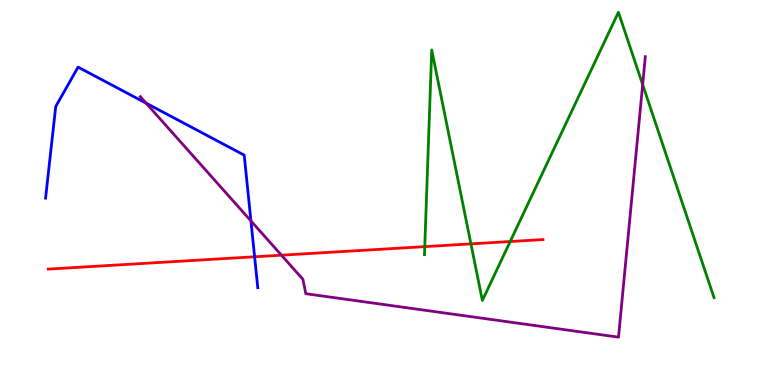[{'lines': ['blue', 'red'], 'intersections': [{'x': 3.29, 'y': 3.33}]}, {'lines': ['green', 'red'], 'intersections': [{'x': 5.48, 'y': 3.59}, {'x': 6.08, 'y': 3.67}, {'x': 6.58, 'y': 3.73}]}, {'lines': ['purple', 'red'], 'intersections': [{'x': 3.63, 'y': 3.37}]}, {'lines': ['blue', 'green'], 'intersections': []}, {'lines': ['blue', 'purple'], 'intersections': [{'x': 1.88, 'y': 7.32}, {'x': 3.24, 'y': 4.26}]}, {'lines': ['green', 'purple'], 'intersections': [{'x': 8.29, 'y': 7.8}]}]